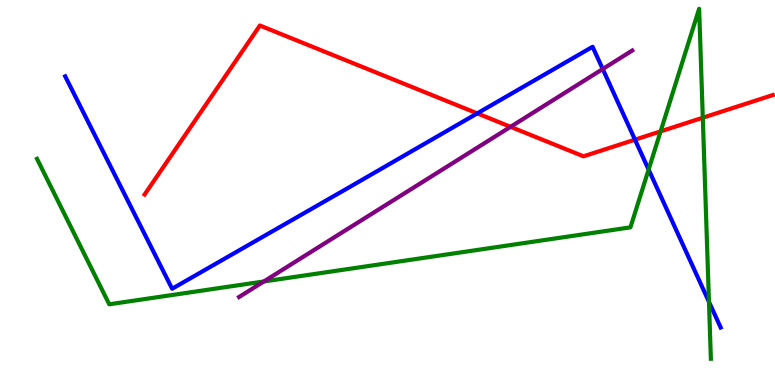[{'lines': ['blue', 'red'], 'intersections': [{'x': 6.16, 'y': 7.06}, {'x': 8.19, 'y': 6.37}]}, {'lines': ['green', 'red'], 'intersections': [{'x': 8.52, 'y': 6.59}, {'x': 9.07, 'y': 6.94}]}, {'lines': ['purple', 'red'], 'intersections': [{'x': 6.59, 'y': 6.71}]}, {'lines': ['blue', 'green'], 'intersections': [{'x': 8.37, 'y': 5.6}, {'x': 9.15, 'y': 2.16}]}, {'lines': ['blue', 'purple'], 'intersections': [{'x': 7.78, 'y': 8.21}]}, {'lines': ['green', 'purple'], 'intersections': [{'x': 3.4, 'y': 2.69}]}]